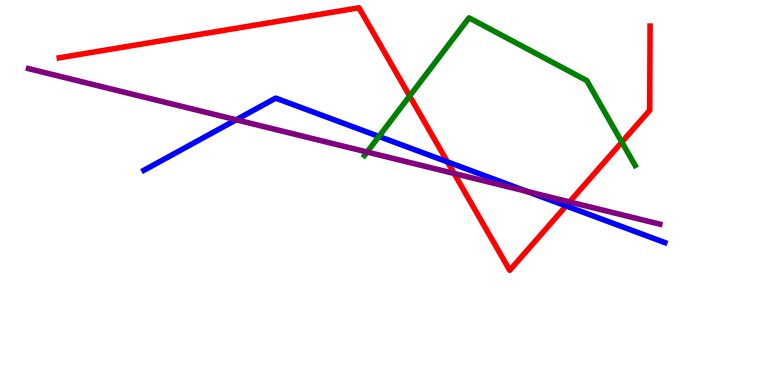[{'lines': ['blue', 'red'], 'intersections': [{'x': 5.77, 'y': 5.8}, {'x': 7.3, 'y': 4.65}]}, {'lines': ['green', 'red'], 'intersections': [{'x': 5.29, 'y': 7.51}, {'x': 8.02, 'y': 6.31}]}, {'lines': ['purple', 'red'], 'intersections': [{'x': 5.86, 'y': 5.49}, {'x': 7.35, 'y': 4.76}]}, {'lines': ['blue', 'green'], 'intersections': [{'x': 4.89, 'y': 6.46}]}, {'lines': ['blue', 'purple'], 'intersections': [{'x': 3.05, 'y': 6.89}, {'x': 6.8, 'y': 5.03}]}, {'lines': ['green', 'purple'], 'intersections': [{'x': 4.74, 'y': 6.05}]}]